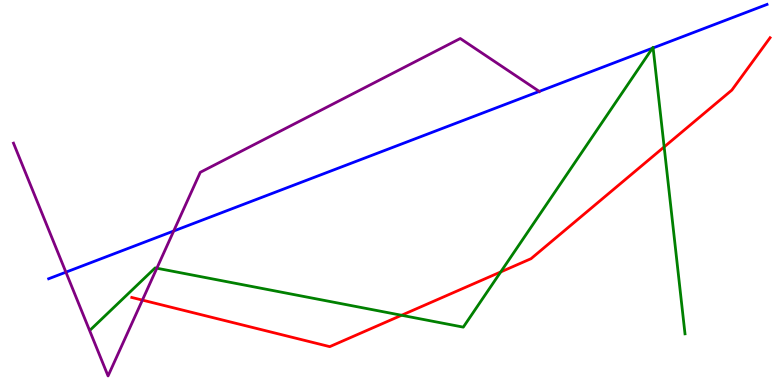[{'lines': ['blue', 'red'], 'intersections': []}, {'lines': ['green', 'red'], 'intersections': [{'x': 5.18, 'y': 1.81}, {'x': 6.46, 'y': 2.94}, {'x': 8.57, 'y': 6.18}]}, {'lines': ['purple', 'red'], 'intersections': [{'x': 1.84, 'y': 2.21}]}, {'lines': ['blue', 'green'], 'intersections': [{'x': 8.42, 'y': 8.75}, {'x': 8.43, 'y': 8.75}]}, {'lines': ['blue', 'purple'], 'intersections': [{'x': 0.85, 'y': 2.93}, {'x': 2.24, 'y': 4.0}, {'x': 6.96, 'y': 7.63}]}, {'lines': ['green', 'purple'], 'intersections': [{'x': 2.02, 'y': 3.03}]}]